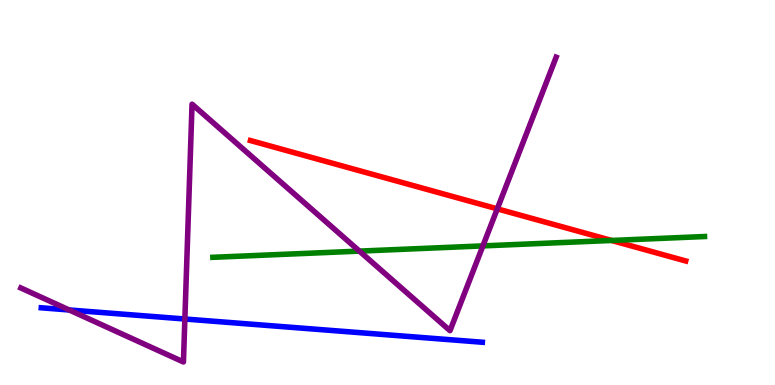[{'lines': ['blue', 'red'], 'intersections': []}, {'lines': ['green', 'red'], 'intersections': [{'x': 7.89, 'y': 3.75}]}, {'lines': ['purple', 'red'], 'intersections': [{'x': 6.42, 'y': 4.58}]}, {'lines': ['blue', 'green'], 'intersections': []}, {'lines': ['blue', 'purple'], 'intersections': [{'x': 0.893, 'y': 1.95}, {'x': 2.39, 'y': 1.71}]}, {'lines': ['green', 'purple'], 'intersections': [{'x': 4.64, 'y': 3.48}, {'x': 6.23, 'y': 3.61}]}]